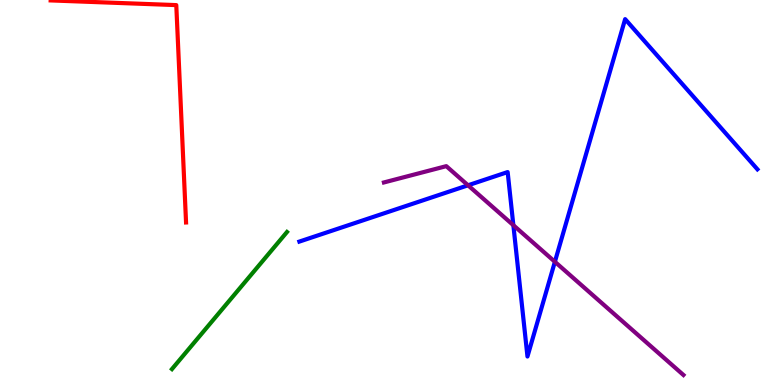[{'lines': ['blue', 'red'], 'intersections': []}, {'lines': ['green', 'red'], 'intersections': []}, {'lines': ['purple', 'red'], 'intersections': []}, {'lines': ['blue', 'green'], 'intersections': []}, {'lines': ['blue', 'purple'], 'intersections': [{'x': 6.04, 'y': 5.19}, {'x': 6.62, 'y': 4.15}, {'x': 7.16, 'y': 3.2}]}, {'lines': ['green', 'purple'], 'intersections': []}]